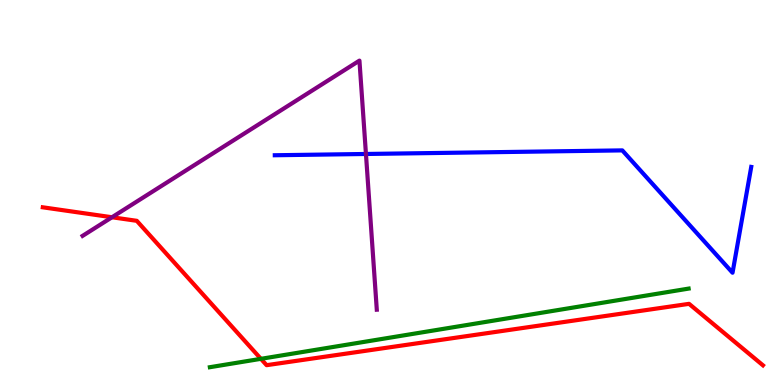[{'lines': ['blue', 'red'], 'intersections': []}, {'lines': ['green', 'red'], 'intersections': [{'x': 3.37, 'y': 0.68}]}, {'lines': ['purple', 'red'], 'intersections': [{'x': 1.44, 'y': 4.36}]}, {'lines': ['blue', 'green'], 'intersections': []}, {'lines': ['blue', 'purple'], 'intersections': [{'x': 4.72, 'y': 6.0}]}, {'lines': ['green', 'purple'], 'intersections': []}]